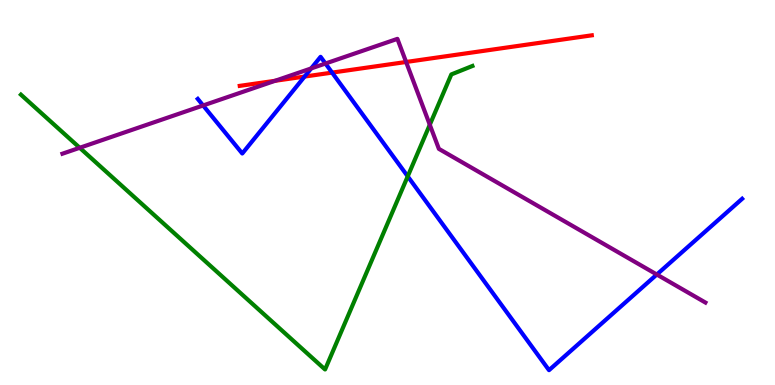[{'lines': ['blue', 'red'], 'intersections': [{'x': 3.93, 'y': 8.01}, {'x': 4.29, 'y': 8.11}]}, {'lines': ['green', 'red'], 'intersections': []}, {'lines': ['purple', 'red'], 'intersections': [{'x': 3.55, 'y': 7.9}, {'x': 5.24, 'y': 8.39}]}, {'lines': ['blue', 'green'], 'intersections': [{'x': 5.26, 'y': 5.42}]}, {'lines': ['blue', 'purple'], 'intersections': [{'x': 2.62, 'y': 7.26}, {'x': 4.02, 'y': 8.22}, {'x': 4.2, 'y': 8.35}, {'x': 8.47, 'y': 2.87}]}, {'lines': ['green', 'purple'], 'intersections': [{'x': 1.03, 'y': 6.16}, {'x': 5.55, 'y': 6.76}]}]